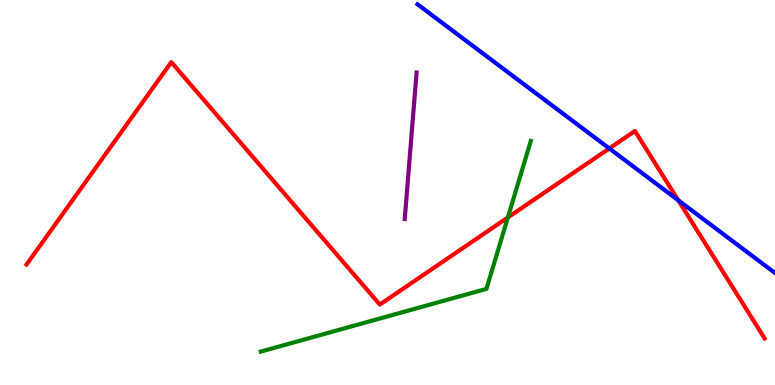[{'lines': ['blue', 'red'], 'intersections': [{'x': 7.86, 'y': 6.14}, {'x': 8.75, 'y': 4.8}]}, {'lines': ['green', 'red'], 'intersections': [{'x': 6.55, 'y': 4.35}]}, {'lines': ['purple', 'red'], 'intersections': []}, {'lines': ['blue', 'green'], 'intersections': []}, {'lines': ['blue', 'purple'], 'intersections': []}, {'lines': ['green', 'purple'], 'intersections': []}]